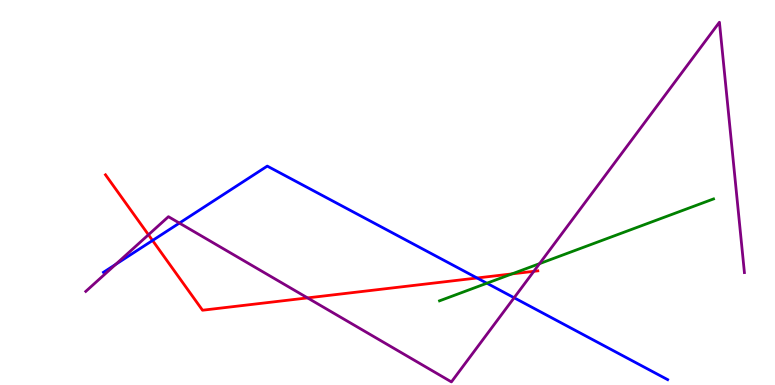[{'lines': ['blue', 'red'], 'intersections': [{'x': 1.97, 'y': 3.75}, {'x': 6.16, 'y': 2.78}]}, {'lines': ['green', 'red'], 'intersections': [{'x': 6.61, 'y': 2.89}]}, {'lines': ['purple', 'red'], 'intersections': [{'x': 1.92, 'y': 3.9}, {'x': 3.97, 'y': 2.26}, {'x': 6.89, 'y': 2.95}]}, {'lines': ['blue', 'green'], 'intersections': [{'x': 6.28, 'y': 2.64}]}, {'lines': ['blue', 'purple'], 'intersections': [{'x': 1.49, 'y': 3.13}, {'x': 2.31, 'y': 4.21}, {'x': 6.63, 'y': 2.27}]}, {'lines': ['green', 'purple'], 'intersections': [{'x': 6.96, 'y': 3.15}]}]